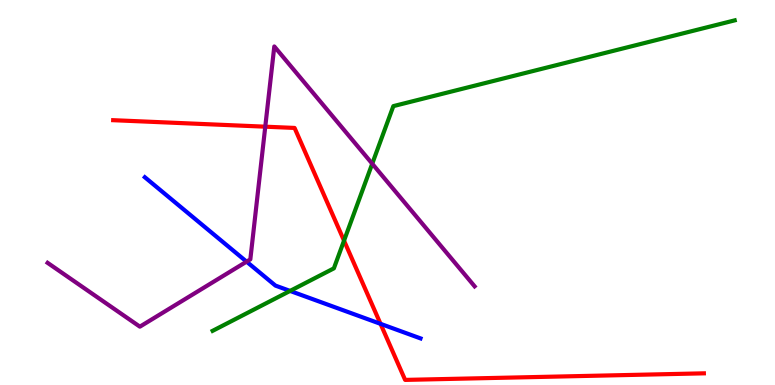[{'lines': ['blue', 'red'], 'intersections': [{'x': 4.91, 'y': 1.59}]}, {'lines': ['green', 'red'], 'intersections': [{'x': 4.44, 'y': 3.75}]}, {'lines': ['purple', 'red'], 'intersections': [{'x': 3.42, 'y': 6.71}]}, {'lines': ['blue', 'green'], 'intersections': [{'x': 3.74, 'y': 2.44}]}, {'lines': ['blue', 'purple'], 'intersections': [{'x': 3.18, 'y': 3.2}]}, {'lines': ['green', 'purple'], 'intersections': [{'x': 4.8, 'y': 5.75}]}]